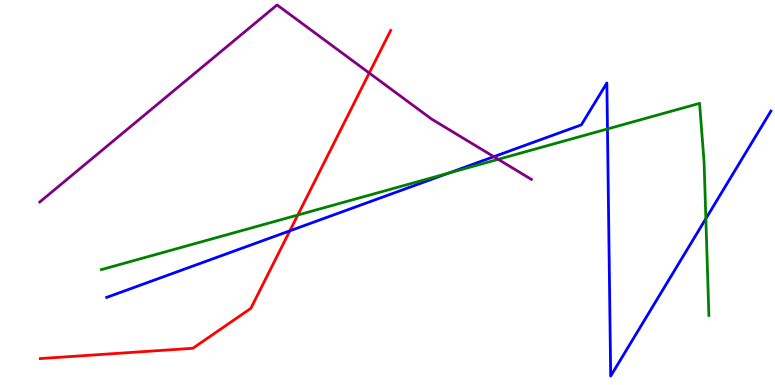[{'lines': ['blue', 'red'], 'intersections': [{'x': 3.74, 'y': 4.0}]}, {'lines': ['green', 'red'], 'intersections': [{'x': 3.84, 'y': 4.41}]}, {'lines': ['purple', 'red'], 'intersections': [{'x': 4.76, 'y': 8.1}]}, {'lines': ['blue', 'green'], 'intersections': [{'x': 5.79, 'y': 5.5}, {'x': 7.84, 'y': 6.65}, {'x': 9.11, 'y': 4.32}]}, {'lines': ['blue', 'purple'], 'intersections': [{'x': 6.37, 'y': 5.93}]}, {'lines': ['green', 'purple'], 'intersections': [{'x': 6.43, 'y': 5.86}]}]